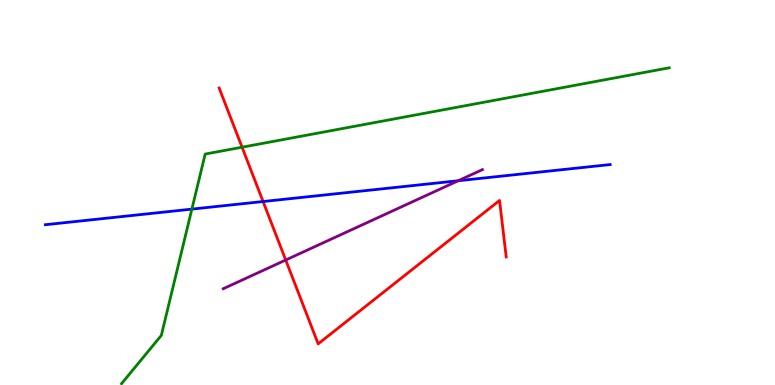[{'lines': ['blue', 'red'], 'intersections': [{'x': 3.39, 'y': 4.77}]}, {'lines': ['green', 'red'], 'intersections': [{'x': 3.12, 'y': 6.18}]}, {'lines': ['purple', 'red'], 'intersections': [{'x': 3.69, 'y': 3.25}]}, {'lines': ['blue', 'green'], 'intersections': [{'x': 2.48, 'y': 4.57}]}, {'lines': ['blue', 'purple'], 'intersections': [{'x': 5.91, 'y': 5.31}]}, {'lines': ['green', 'purple'], 'intersections': []}]